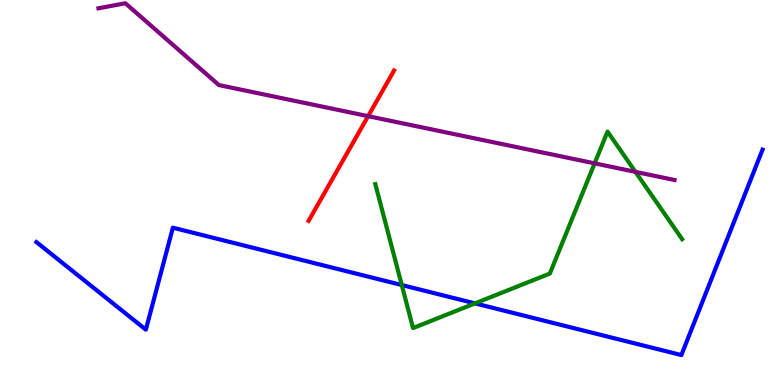[{'lines': ['blue', 'red'], 'intersections': []}, {'lines': ['green', 'red'], 'intersections': []}, {'lines': ['purple', 'red'], 'intersections': [{'x': 4.75, 'y': 6.98}]}, {'lines': ['blue', 'green'], 'intersections': [{'x': 5.18, 'y': 2.6}, {'x': 6.13, 'y': 2.12}]}, {'lines': ['blue', 'purple'], 'intersections': []}, {'lines': ['green', 'purple'], 'intersections': [{'x': 7.67, 'y': 5.76}, {'x': 8.2, 'y': 5.54}]}]